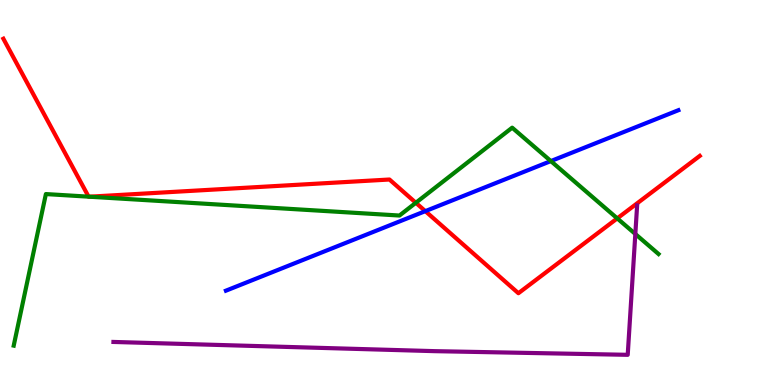[{'lines': ['blue', 'red'], 'intersections': [{'x': 5.49, 'y': 4.52}]}, {'lines': ['green', 'red'], 'intersections': [{'x': 1.14, 'y': 4.89}, {'x': 1.15, 'y': 4.89}, {'x': 5.37, 'y': 4.73}, {'x': 7.96, 'y': 4.33}]}, {'lines': ['purple', 'red'], 'intersections': []}, {'lines': ['blue', 'green'], 'intersections': [{'x': 7.11, 'y': 5.82}]}, {'lines': ['blue', 'purple'], 'intersections': []}, {'lines': ['green', 'purple'], 'intersections': [{'x': 8.2, 'y': 3.92}]}]